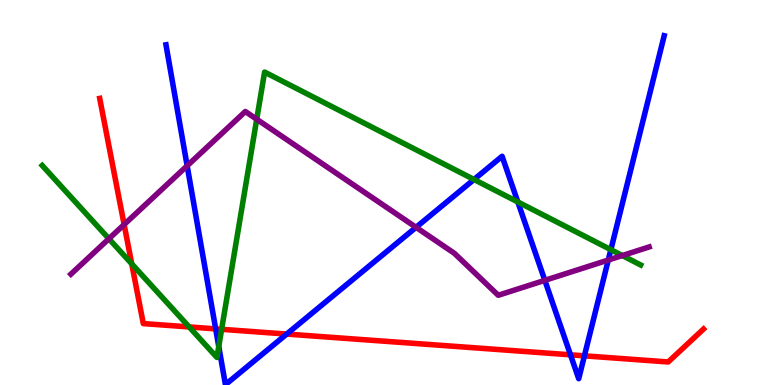[{'lines': ['blue', 'red'], 'intersections': [{'x': 2.78, 'y': 1.46}, {'x': 3.7, 'y': 1.32}, {'x': 7.36, 'y': 0.784}, {'x': 7.54, 'y': 0.757}]}, {'lines': ['green', 'red'], 'intersections': [{'x': 1.7, 'y': 3.15}, {'x': 2.44, 'y': 1.51}, {'x': 2.86, 'y': 1.45}]}, {'lines': ['purple', 'red'], 'intersections': [{'x': 1.6, 'y': 4.17}]}, {'lines': ['blue', 'green'], 'intersections': [{'x': 2.82, 'y': 1.0}, {'x': 6.12, 'y': 5.34}, {'x': 6.68, 'y': 4.75}, {'x': 7.88, 'y': 3.51}]}, {'lines': ['blue', 'purple'], 'intersections': [{'x': 2.41, 'y': 5.69}, {'x': 5.37, 'y': 4.1}, {'x': 7.03, 'y': 2.72}, {'x': 7.85, 'y': 3.25}]}, {'lines': ['green', 'purple'], 'intersections': [{'x': 1.41, 'y': 3.8}, {'x': 3.31, 'y': 6.9}, {'x': 8.03, 'y': 3.36}]}]